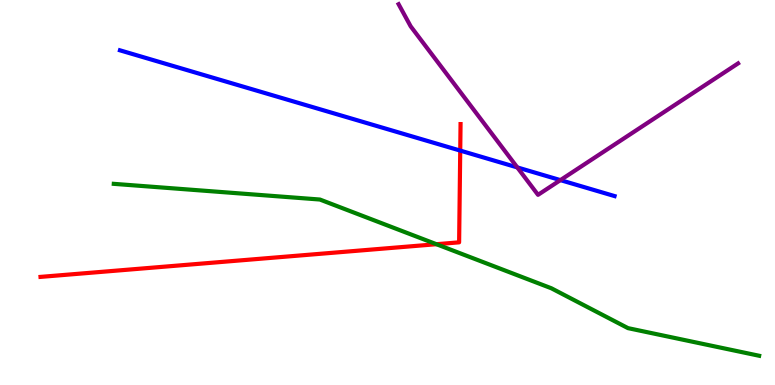[{'lines': ['blue', 'red'], 'intersections': [{'x': 5.94, 'y': 6.09}]}, {'lines': ['green', 'red'], 'intersections': [{'x': 5.63, 'y': 3.66}]}, {'lines': ['purple', 'red'], 'intersections': []}, {'lines': ['blue', 'green'], 'intersections': []}, {'lines': ['blue', 'purple'], 'intersections': [{'x': 6.67, 'y': 5.65}, {'x': 7.23, 'y': 5.32}]}, {'lines': ['green', 'purple'], 'intersections': []}]